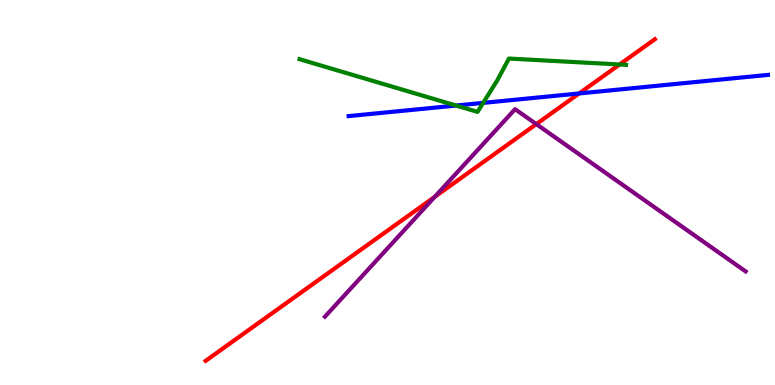[{'lines': ['blue', 'red'], 'intersections': [{'x': 7.47, 'y': 7.57}]}, {'lines': ['green', 'red'], 'intersections': [{'x': 7.99, 'y': 8.33}]}, {'lines': ['purple', 'red'], 'intersections': [{'x': 5.61, 'y': 4.89}, {'x': 6.92, 'y': 6.78}]}, {'lines': ['blue', 'green'], 'intersections': [{'x': 5.89, 'y': 7.26}, {'x': 6.23, 'y': 7.33}]}, {'lines': ['blue', 'purple'], 'intersections': []}, {'lines': ['green', 'purple'], 'intersections': []}]